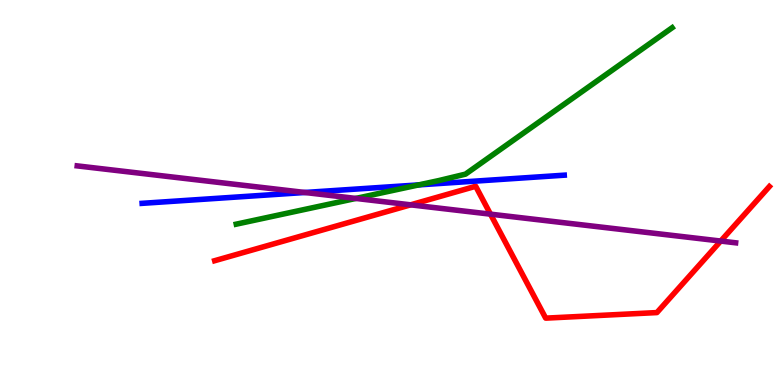[{'lines': ['blue', 'red'], 'intersections': []}, {'lines': ['green', 'red'], 'intersections': []}, {'lines': ['purple', 'red'], 'intersections': [{'x': 5.3, 'y': 4.68}, {'x': 6.33, 'y': 4.44}, {'x': 9.3, 'y': 3.74}]}, {'lines': ['blue', 'green'], 'intersections': [{'x': 5.4, 'y': 5.2}]}, {'lines': ['blue', 'purple'], 'intersections': [{'x': 3.93, 'y': 5.0}]}, {'lines': ['green', 'purple'], 'intersections': [{'x': 4.59, 'y': 4.85}]}]